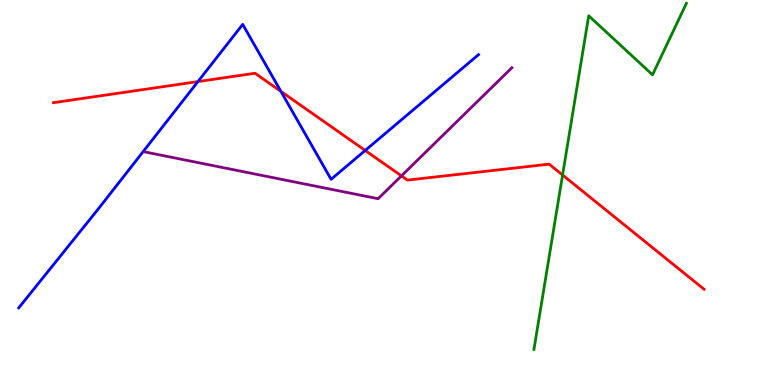[{'lines': ['blue', 'red'], 'intersections': [{'x': 2.55, 'y': 7.88}, {'x': 3.62, 'y': 7.63}, {'x': 4.71, 'y': 6.09}]}, {'lines': ['green', 'red'], 'intersections': [{'x': 7.26, 'y': 5.45}]}, {'lines': ['purple', 'red'], 'intersections': [{'x': 5.18, 'y': 5.43}]}, {'lines': ['blue', 'green'], 'intersections': []}, {'lines': ['blue', 'purple'], 'intersections': []}, {'lines': ['green', 'purple'], 'intersections': []}]